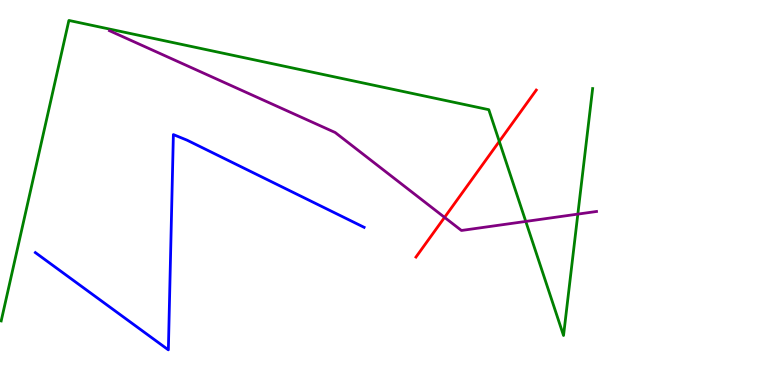[{'lines': ['blue', 'red'], 'intersections': []}, {'lines': ['green', 'red'], 'intersections': [{'x': 6.44, 'y': 6.33}]}, {'lines': ['purple', 'red'], 'intersections': [{'x': 5.74, 'y': 4.35}]}, {'lines': ['blue', 'green'], 'intersections': []}, {'lines': ['blue', 'purple'], 'intersections': []}, {'lines': ['green', 'purple'], 'intersections': [{'x': 6.78, 'y': 4.25}, {'x': 7.46, 'y': 4.44}]}]